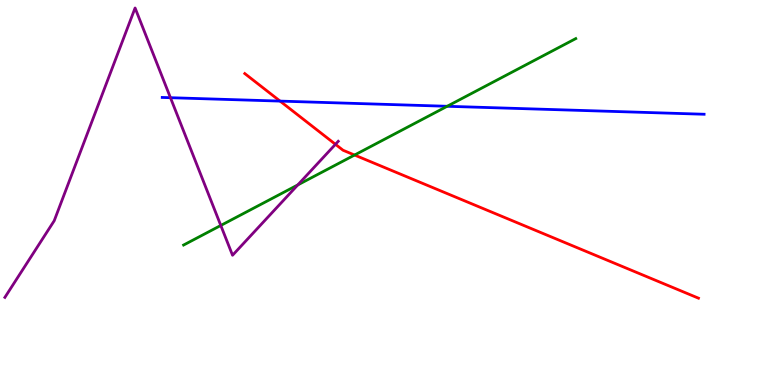[{'lines': ['blue', 'red'], 'intersections': [{'x': 3.61, 'y': 7.37}]}, {'lines': ['green', 'red'], 'intersections': [{'x': 4.57, 'y': 5.97}]}, {'lines': ['purple', 'red'], 'intersections': [{'x': 4.33, 'y': 6.25}]}, {'lines': ['blue', 'green'], 'intersections': [{'x': 5.77, 'y': 7.24}]}, {'lines': ['blue', 'purple'], 'intersections': [{'x': 2.2, 'y': 7.46}]}, {'lines': ['green', 'purple'], 'intersections': [{'x': 2.85, 'y': 4.14}, {'x': 3.84, 'y': 5.2}]}]